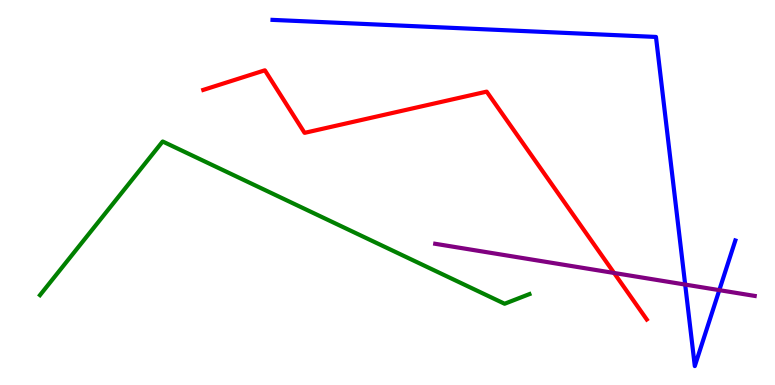[{'lines': ['blue', 'red'], 'intersections': []}, {'lines': ['green', 'red'], 'intersections': []}, {'lines': ['purple', 'red'], 'intersections': [{'x': 7.92, 'y': 2.91}]}, {'lines': ['blue', 'green'], 'intersections': []}, {'lines': ['blue', 'purple'], 'intersections': [{'x': 8.84, 'y': 2.61}, {'x': 9.28, 'y': 2.46}]}, {'lines': ['green', 'purple'], 'intersections': []}]